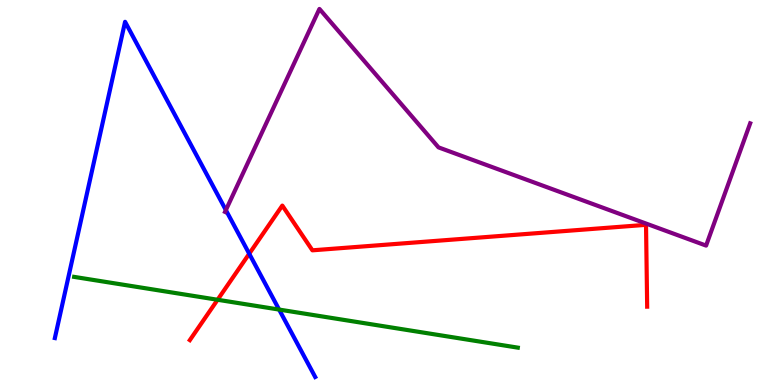[{'lines': ['blue', 'red'], 'intersections': [{'x': 3.22, 'y': 3.41}]}, {'lines': ['green', 'red'], 'intersections': [{'x': 2.81, 'y': 2.21}]}, {'lines': ['purple', 'red'], 'intersections': []}, {'lines': ['blue', 'green'], 'intersections': [{'x': 3.6, 'y': 1.96}]}, {'lines': ['blue', 'purple'], 'intersections': [{'x': 2.91, 'y': 4.54}]}, {'lines': ['green', 'purple'], 'intersections': []}]